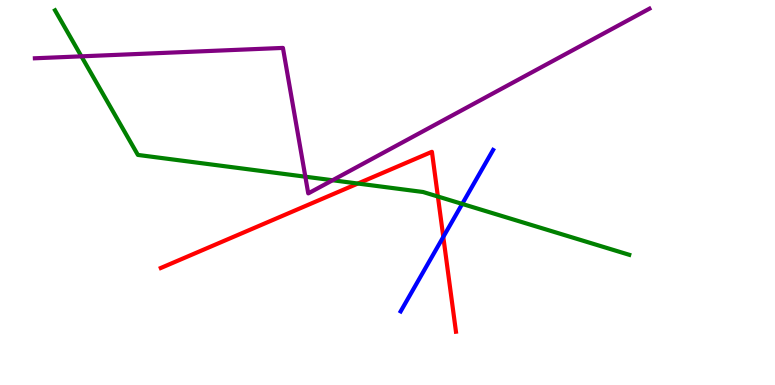[{'lines': ['blue', 'red'], 'intersections': [{'x': 5.72, 'y': 3.85}]}, {'lines': ['green', 'red'], 'intersections': [{'x': 4.62, 'y': 5.23}, {'x': 5.65, 'y': 4.9}]}, {'lines': ['purple', 'red'], 'intersections': []}, {'lines': ['blue', 'green'], 'intersections': [{'x': 5.96, 'y': 4.7}]}, {'lines': ['blue', 'purple'], 'intersections': []}, {'lines': ['green', 'purple'], 'intersections': [{'x': 1.05, 'y': 8.54}, {'x': 3.94, 'y': 5.41}, {'x': 4.29, 'y': 5.32}]}]